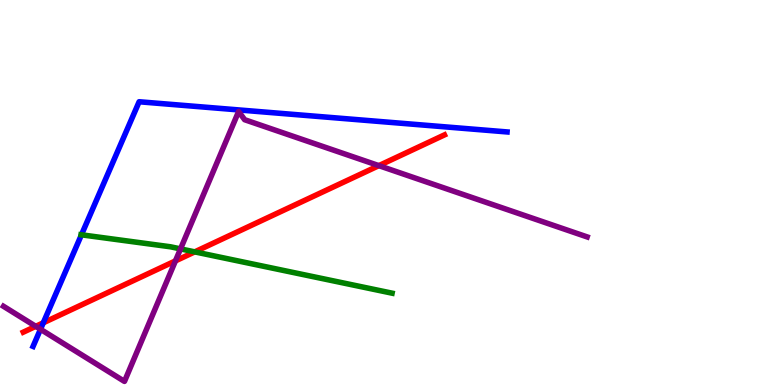[{'lines': ['blue', 'red'], 'intersections': [{'x': 0.559, 'y': 1.62}]}, {'lines': ['green', 'red'], 'intersections': [{'x': 2.51, 'y': 3.46}]}, {'lines': ['purple', 'red'], 'intersections': [{'x': 0.461, 'y': 1.52}, {'x': 2.26, 'y': 3.22}, {'x': 4.89, 'y': 5.7}]}, {'lines': ['blue', 'green'], 'intersections': [{'x': 1.05, 'y': 3.9}]}, {'lines': ['blue', 'purple'], 'intersections': [{'x': 0.522, 'y': 1.45}]}, {'lines': ['green', 'purple'], 'intersections': [{'x': 2.33, 'y': 3.54}]}]